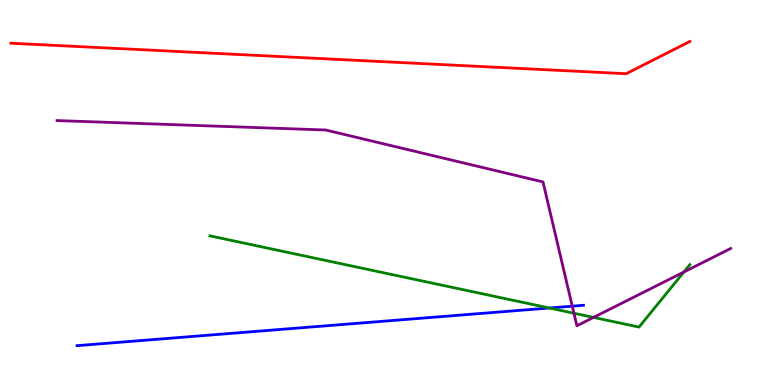[{'lines': ['blue', 'red'], 'intersections': []}, {'lines': ['green', 'red'], 'intersections': []}, {'lines': ['purple', 'red'], 'intersections': []}, {'lines': ['blue', 'green'], 'intersections': [{'x': 7.09, 'y': 2.0}]}, {'lines': ['blue', 'purple'], 'intersections': [{'x': 7.38, 'y': 2.05}]}, {'lines': ['green', 'purple'], 'intersections': [{'x': 7.41, 'y': 1.86}, {'x': 7.66, 'y': 1.76}, {'x': 8.82, 'y': 2.93}]}]